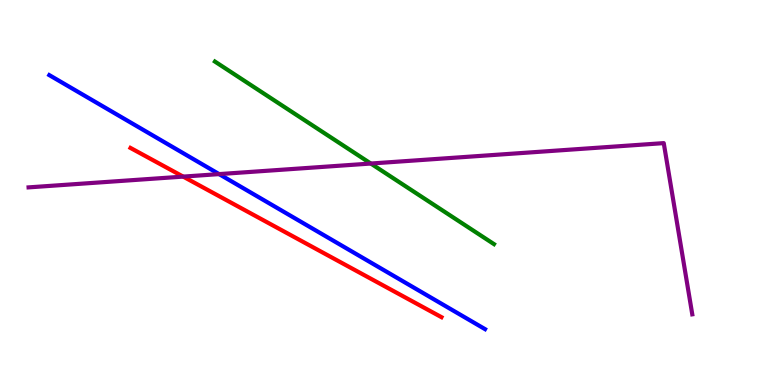[{'lines': ['blue', 'red'], 'intersections': []}, {'lines': ['green', 'red'], 'intersections': []}, {'lines': ['purple', 'red'], 'intersections': [{'x': 2.36, 'y': 5.41}]}, {'lines': ['blue', 'green'], 'intersections': []}, {'lines': ['blue', 'purple'], 'intersections': [{'x': 2.83, 'y': 5.48}]}, {'lines': ['green', 'purple'], 'intersections': [{'x': 4.78, 'y': 5.75}]}]